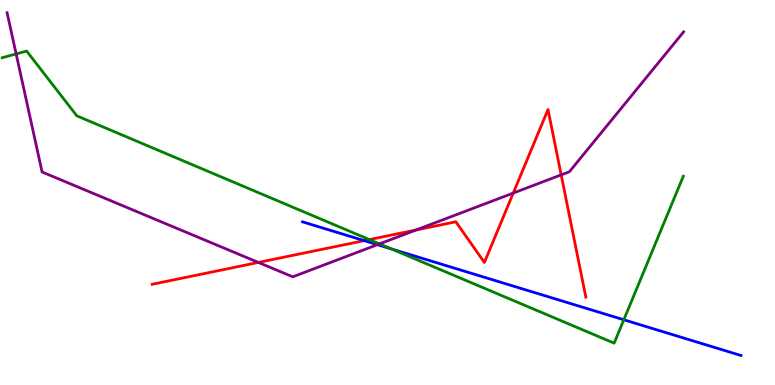[{'lines': ['blue', 'red'], 'intersections': [{'x': 4.7, 'y': 3.75}]}, {'lines': ['green', 'red'], 'intersections': [{'x': 4.77, 'y': 3.78}]}, {'lines': ['purple', 'red'], 'intersections': [{'x': 3.33, 'y': 3.18}, {'x': 5.37, 'y': 4.03}, {'x': 6.62, 'y': 4.99}, {'x': 7.24, 'y': 5.46}]}, {'lines': ['blue', 'green'], 'intersections': [{'x': 5.05, 'y': 3.53}, {'x': 8.05, 'y': 1.69}]}, {'lines': ['blue', 'purple'], 'intersections': [{'x': 4.87, 'y': 3.64}]}, {'lines': ['green', 'purple'], 'intersections': [{'x': 0.208, 'y': 8.6}, {'x': 4.9, 'y': 3.67}]}]